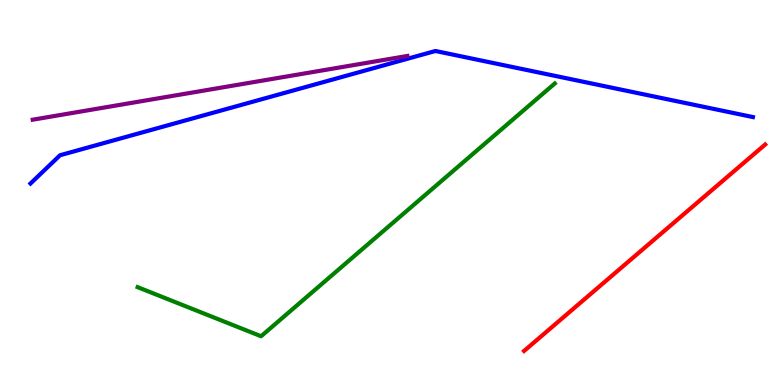[{'lines': ['blue', 'red'], 'intersections': []}, {'lines': ['green', 'red'], 'intersections': []}, {'lines': ['purple', 'red'], 'intersections': []}, {'lines': ['blue', 'green'], 'intersections': []}, {'lines': ['blue', 'purple'], 'intersections': []}, {'lines': ['green', 'purple'], 'intersections': []}]